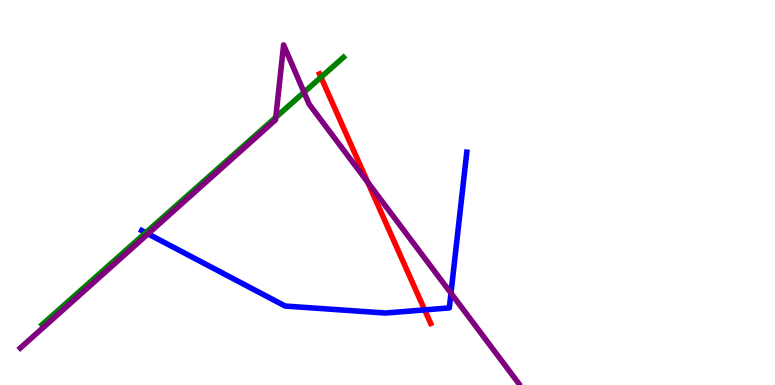[{'lines': ['blue', 'red'], 'intersections': [{'x': 5.48, 'y': 1.95}]}, {'lines': ['green', 'red'], 'intersections': [{'x': 4.14, 'y': 7.99}]}, {'lines': ['purple', 'red'], 'intersections': [{'x': 4.75, 'y': 5.26}]}, {'lines': ['blue', 'green'], 'intersections': [{'x': 1.88, 'y': 3.96}]}, {'lines': ['blue', 'purple'], 'intersections': [{'x': 1.91, 'y': 3.93}, {'x': 5.82, 'y': 2.39}]}, {'lines': ['green', 'purple'], 'intersections': [{'x': 3.56, 'y': 6.95}, {'x': 3.92, 'y': 7.6}]}]